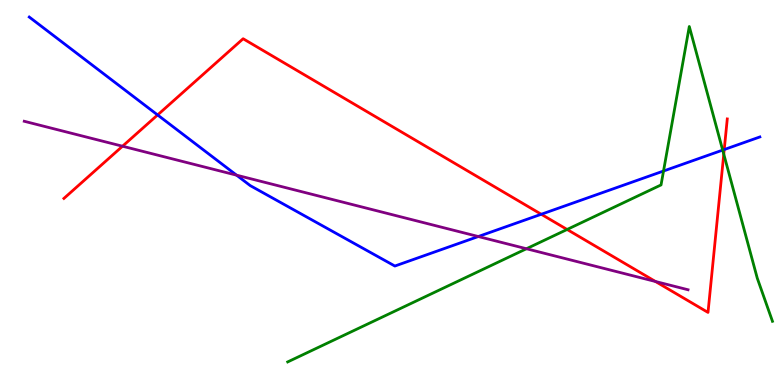[{'lines': ['blue', 'red'], 'intersections': [{'x': 2.03, 'y': 7.01}, {'x': 6.98, 'y': 4.43}, {'x': 9.34, 'y': 6.12}]}, {'lines': ['green', 'red'], 'intersections': [{'x': 7.32, 'y': 4.04}, {'x': 9.34, 'y': 6.0}]}, {'lines': ['purple', 'red'], 'intersections': [{'x': 1.58, 'y': 6.2}, {'x': 8.46, 'y': 2.69}]}, {'lines': ['blue', 'green'], 'intersections': [{'x': 8.56, 'y': 5.56}, {'x': 9.32, 'y': 6.1}]}, {'lines': ['blue', 'purple'], 'intersections': [{'x': 3.05, 'y': 5.45}, {'x': 6.17, 'y': 3.86}]}, {'lines': ['green', 'purple'], 'intersections': [{'x': 6.79, 'y': 3.54}]}]